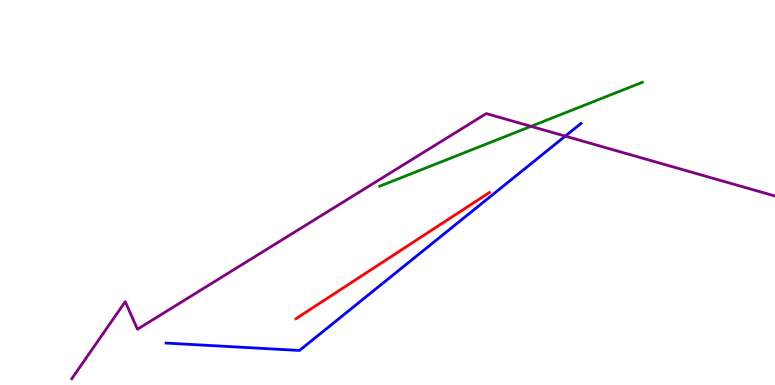[{'lines': ['blue', 'red'], 'intersections': []}, {'lines': ['green', 'red'], 'intersections': []}, {'lines': ['purple', 'red'], 'intersections': []}, {'lines': ['blue', 'green'], 'intersections': []}, {'lines': ['blue', 'purple'], 'intersections': [{'x': 7.29, 'y': 6.46}]}, {'lines': ['green', 'purple'], 'intersections': [{'x': 6.85, 'y': 6.72}]}]